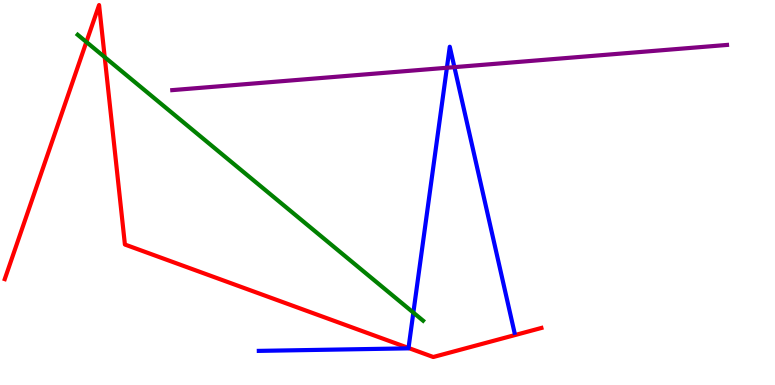[{'lines': ['blue', 'red'], 'intersections': [{'x': 5.27, 'y': 0.962}]}, {'lines': ['green', 'red'], 'intersections': [{'x': 1.11, 'y': 8.91}, {'x': 1.35, 'y': 8.52}]}, {'lines': ['purple', 'red'], 'intersections': []}, {'lines': ['blue', 'green'], 'intersections': [{'x': 5.33, 'y': 1.88}]}, {'lines': ['blue', 'purple'], 'intersections': [{'x': 5.77, 'y': 8.24}, {'x': 5.86, 'y': 8.26}]}, {'lines': ['green', 'purple'], 'intersections': []}]